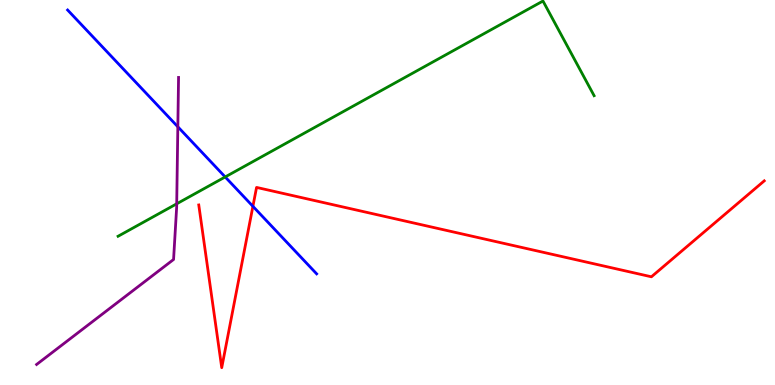[{'lines': ['blue', 'red'], 'intersections': [{'x': 3.26, 'y': 4.64}]}, {'lines': ['green', 'red'], 'intersections': []}, {'lines': ['purple', 'red'], 'intersections': []}, {'lines': ['blue', 'green'], 'intersections': [{'x': 2.91, 'y': 5.4}]}, {'lines': ['blue', 'purple'], 'intersections': [{'x': 2.29, 'y': 6.71}]}, {'lines': ['green', 'purple'], 'intersections': [{'x': 2.28, 'y': 4.71}]}]